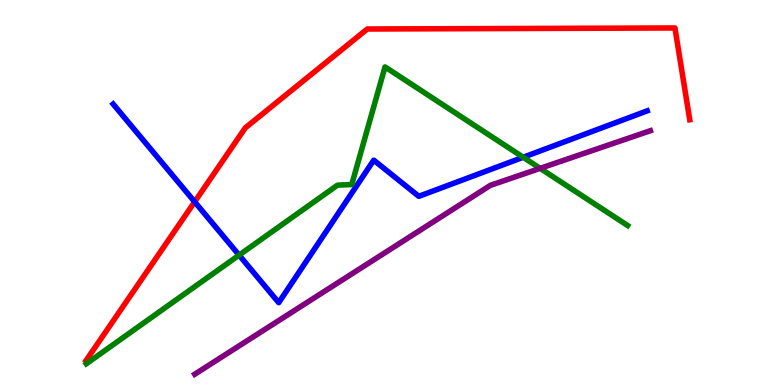[{'lines': ['blue', 'red'], 'intersections': [{'x': 2.51, 'y': 4.76}]}, {'lines': ['green', 'red'], 'intersections': []}, {'lines': ['purple', 'red'], 'intersections': []}, {'lines': ['blue', 'green'], 'intersections': [{'x': 3.09, 'y': 3.37}, {'x': 6.75, 'y': 5.92}]}, {'lines': ['blue', 'purple'], 'intersections': []}, {'lines': ['green', 'purple'], 'intersections': [{'x': 6.97, 'y': 5.63}]}]